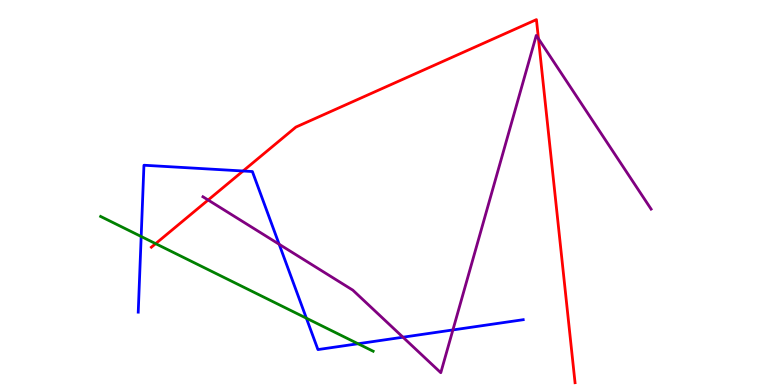[{'lines': ['blue', 'red'], 'intersections': [{'x': 3.14, 'y': 5.56}]}, {'lines': ['green', 'red'], 'intersections': [{'x': 2.01, 'y': 3.67}]}, {'lines': ['purple', 'red'], 'intersections': [{'x': 2.69, 'y': 4.8}, {'x': 6.95, 'y': 9.0}]}, {'lines': ['blue', 'green'], 'intersections': [{'x': 1.82, 'y': 3.86}, {'x': 3.95, 'y': 1.74}, {'x': 4.62, 'y': 1.07}]}, {'lines': ['blue', 'purple'], 'intersections': [{'x': 3.6, 'y': 3.66}, {'x': 5.2, 'y': 1.24}, {'x': 5.84, 'y': 1.43}]}, {'lines': ['green', 'purple'], 'intersections': []}]